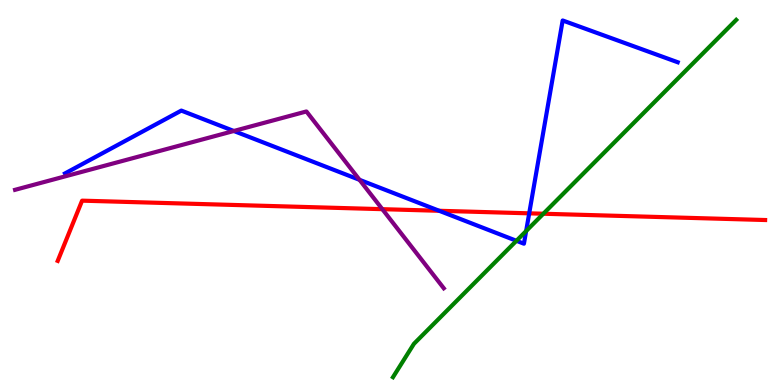[{'lines': ['blue', 'red'], 'intersections': [{'x': 5.67, 'y': 4.53}, {'x': 6.83, 'y': 4.46}]}, {'lines': ['green', 'red'], 'intersections': [{'x': 7.01, 'y': 4.45}]}, {'lines': ['purple', 'red'], 'intersections': [{'x': 4.93, 'y': 4.57}]}, {'lines': ['blue', 'green'], 'intersections': [{'x': 6.66, 'y': 3.75}, {'x': 6.79, 'y': 4.0}]}, {'lines': ['blue', 'purple'], 'intersections': [{'x': 3.02, 'y': 6.6}, {'x': 4.64, 'y': 5.33}]}, {'lines': ['green', 'purple'], 'intersections': []}]